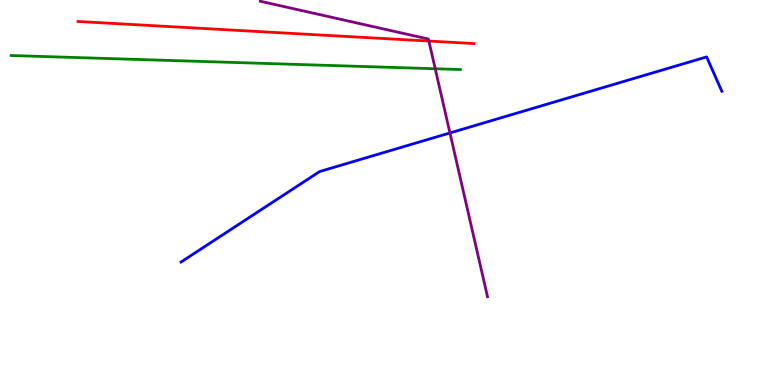[{'lines': ['blue', 'red'], 'intersections': []}, {'lines': ['green', 'red'], 'intersections': []}, {'lines': ['purple', 'red'], 'intersections': [{'x': 5.53, 'y': 8.93}]}, {'lines': ['blue', 'green'], 'intersections': []}, {'lines': ['blue', 'purple'], 'intersections': [{'x': 5.81, 'y': 6.55}]}, {'lines': ['green', 'purple'], 'intersections': [{'x': 5.62, 'y': 8.21}]}]